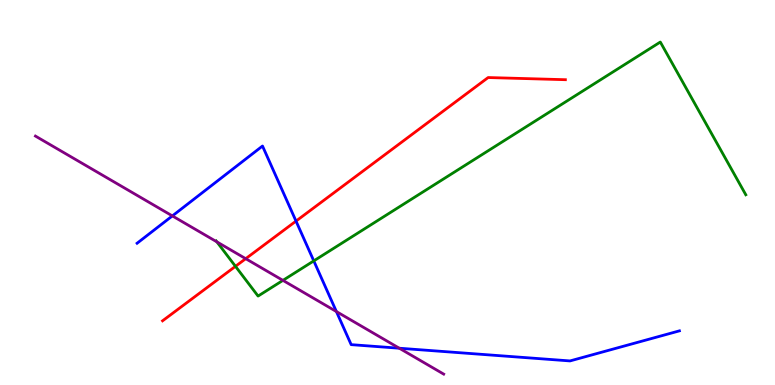[{'lines': ['blue', 'red'], 'intersections': [{'x': 3.82, 'y': 4.26}]}, {'lines': ['green', 'red'], 'intersections': [{'x': 3.04, 'y': 3.08}]}, {'lines': ['purple', 'red'], 'intersections': [{'x': 3.17, 'y': 3.28}]}, {'lines': ['blue', 'green'], 'intersections': [{'x': 4.05, 'y': 3.22}]}, {'lines': ['blue', 'purple'], 'intersections': [{'x': 2.22, 'y': 4.39}, {'x': 4.34, 'y': 1.91}, {'x': 5.15, 'y': 0.955}]}, {'lines': ['green', 'purple'], 'intersections': [{'x': 2.8, 'y': 3.72}, {'x': 3.65, 'y': 2.72}]}]